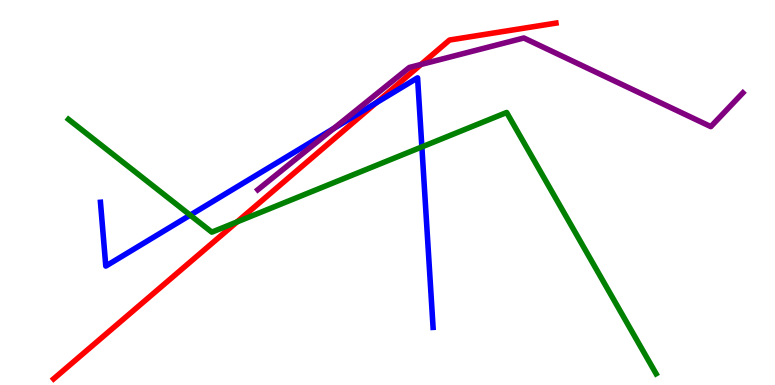[{'lines': ['blue', 'red'], 'intersections': [{'x': 4.85, 'y': 7.33}]}, {'lines': ['green', 'red'], 'intersections': [{'x': 3.06, 'y': 4.24}]}, {'lines': ['purple', 'red'], 'intersections': [{'x': 5.43, 'y': 8.33}]}, {'lines': ['blue', 'green'], 'intersections': [{'x': 2.45, 'y': 4.41}, {'x': 5.44, 'y': 6.18}]}, {'lines': ['blue', 'purple'], 'intersections': [{'x': 4.31, 'y': 6.66}]}, {'lines': ['green', 'purple'], 'intersections': []}]